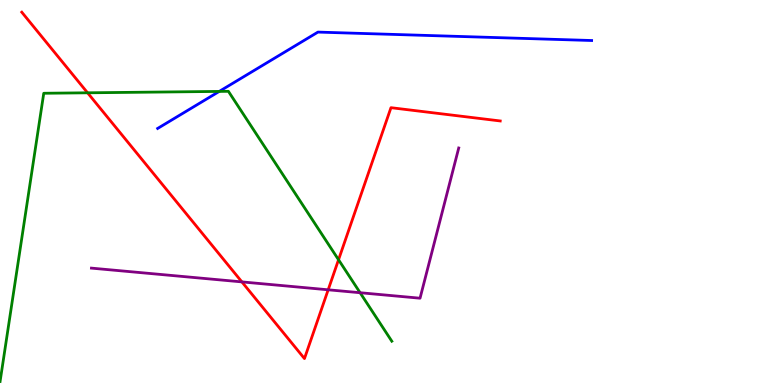[{'lines': ['blue', 'red'], 'intersections': []}, {'lines': ['green', 'red'], 'intersections': [{'x': 1.13, 'y': 7.59}, {'x': 4.37, 'y': 3.25}]}, {'lines': ['purple', 'red'], 'intersections': [{'x': 3.12, 'y': 2.68}, {'x': 4.23, 'y': 2.47}]}, {'lines': ['blue', 'green'], 'intersections': [{'x': 2.83, 'y': 7.63}]}, {'lines': ['blue', 'purple'], 'intersections': []}, {'lines': ['green', 'purple'], 'intersections': [{'x': 4.65, 'y': 2.4}]}]